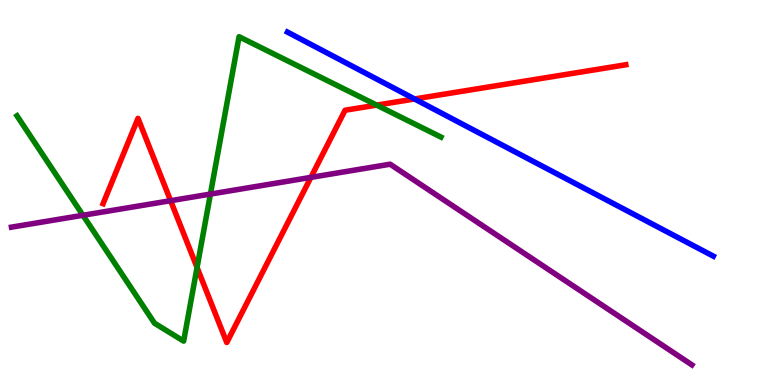[{'lines': ['blue', 'red'], 'intersections': [{'x': 5.35, 'y': 7.43}]}, {'lines': ['green', 'red'], 'intersections': [{'x': 2.54, 'y': 3.05}, {'x': 4.86, 'y': 7.27}]}, {'lines': ['purple', 'red'], 'intersections': [{'x': 2.2, 'y': 4.79}, {'x': 4.01, 'y': 5.39}]}, {'lines': ['blue', 'green'], 'intersections': []}, {'lines': ['blue', 'purple'], 'intersections': []}, {'lines': ['green', 'purple'], 'intersections': [{'x': 1.07, 'y': 4.41}, {'x': 2.72, 'y': 4.96}]}]